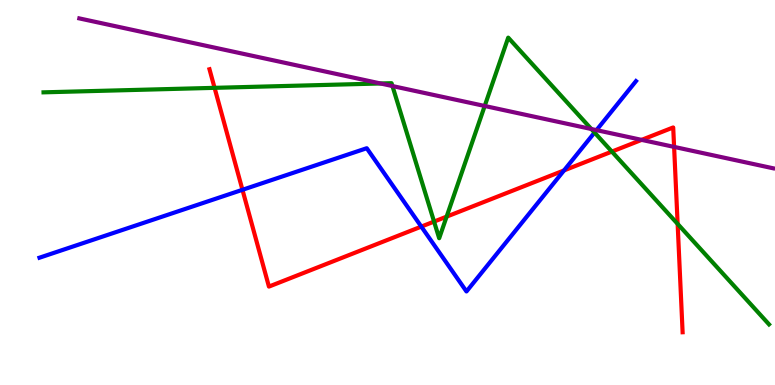[{'lines': ['blue', 'red'], 'intersections': [{'x': 3.13, 'y': 5.07}, {'x': 5.44, 'y': 4.11}, {'x': 7.28, 'y': 5.57}]}, {'lines': ['green', 'red'], 'intersections': [{'x': 2.77, 'y': 7.72}, {'x': 5.6, 'y': 4.24}, {'x': 5.76, 'y': 4.37}, {'x': 7.9, 'y': 6.06}, {'x': 8.74, 'y': 4.18}]}, {'lines': ['purple', 'red'], 'intersections': [{'x': 8.28, 'y': 6.37}, {'x': 8.7, 'y': 6.18}]}, {'lines': ['blue', 'green'], 'intersections': [{'x': 7.67, 'y': 6.56}]}, {'lines': ['blue', 'purple'], 'intersections': [{'x': 7.7, 'y': 6.62}]}, {'lines': ['green', 'purple'], 'intersections': [{'x': 4.91, 'y': 7.83}, {'x': 5.06, 'y': 7.76}, {'x': 6.25, 'y': 7.25}, {'x': 7.63, 'y': 6.65}]}]